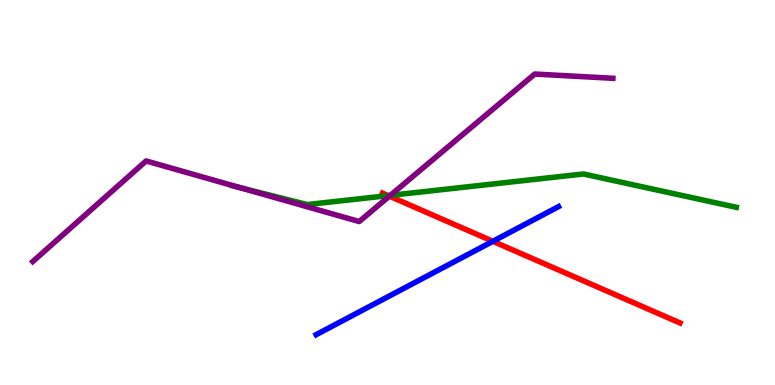[{'lines': ['blue', 'red'], 'intersections': [{'x': 6.36, 'y': 3.73}]}, {'lines': ['green', 'red'], 'intersections': [{'x': 5.01, 'y': 4.92}]}, {'lines': ['purple', 'red'], 'intersections': [{'x': 5.02, 'y': 4.91}]}, {'lines': ['blue', 'green'], 'intersections': []}, {'lines': ['blue', 'purple'], 'intersections': []}, {'lines': ['green', 'purple'], 'intersections': [{'x': 3.09, 'y': 5.13}, {'x': 5.04, 'y': 4.93}]}]